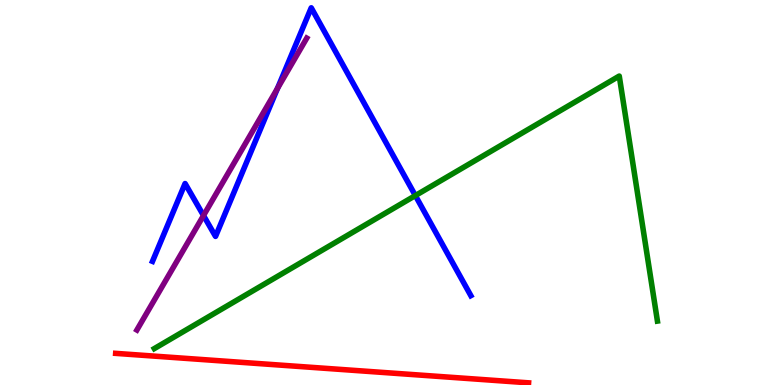[{'lines': ['blue', 'red'], 'intersections': []}, {'lines': ['green', 'red'], 'intersections': []}, {'lines': ['purple', 'red'], 'intersections': []}, {'lines': ['blue', 'green'], 'intersections': [{'x': 5.36, 'y': 4.92}]}, {'lines': ['blue', 'purple'], 'intersections': [{'x': 2.63, 'y': 4.4}, {'x': 3.58, 'y': 7.7}]}, {'lines': ['green', 'purple'], 'intersections': []}]